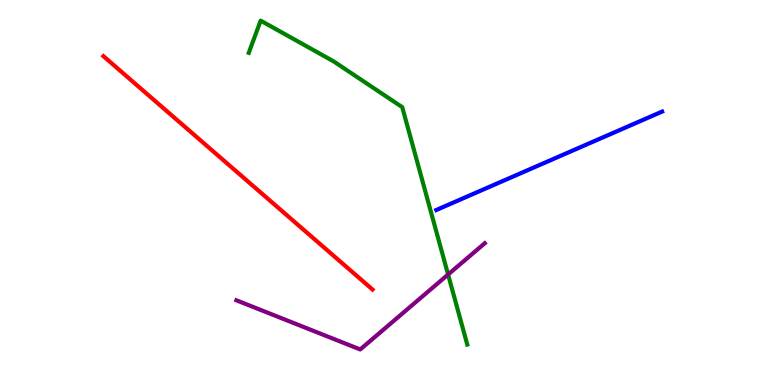[{'lines': ['blue', 'red'], 'intersections': []}, {'lines': ['green', 'red'], 'intersections': []}, {'lines': ['purple', 'red'], 'intersections': []}, {'lines': ['blue', 'green'], 'intersections': []}, {'lines': ['blue', 'purple'], 'intersections': []}, {'lines': ['green', 'purple'], 'intersections': [{'x': 5.78, 'y': 2.87}]}]